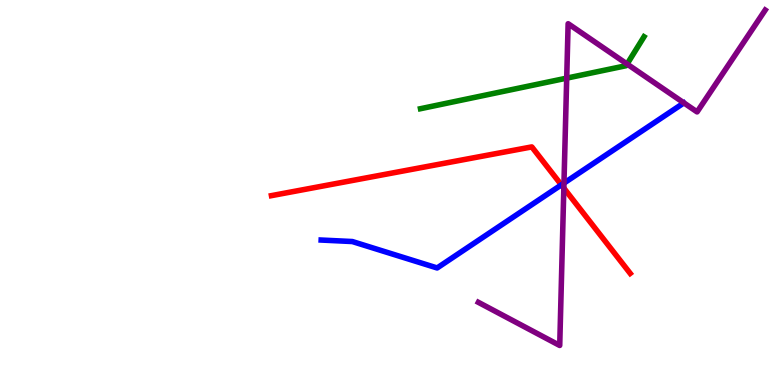[{'lines': ['blue', 'red'], 'intersections': [{'x': 7.24, 'y': 5.2}]}, {'lines': ['green', 'red'], 'intersections': []}, {'lines': ['purple', 'red'], 'intersections': [{'x': 7.28, 'y': 5.11}]}, {'lines': ['blue', 'green'], 'intersections': []}, {'lines': ['blue', 'purple'], 'intersections': [{'x': 7.28, 'y': 5.24}]}, {'lines': ['green', 'purple'], 'intersections': [{'x': 7.31, 'y': 7.97}, {'x': 8.09, 'y': 8.34}]}]